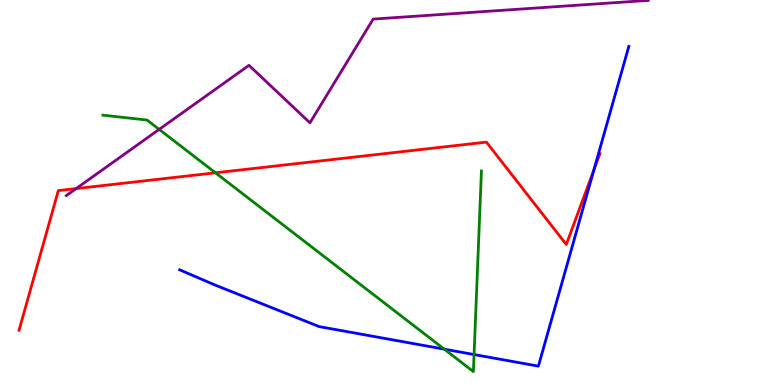[{'lines': ['blue', 'red'], 'intersections': [{'x': 7.66, 'y': 5.58}]}, {'lines': ['green', 'red'], 'intersections': [{'x': 2.78, 'y': 5.51}]}, {'lines': ['purple', 'red'], 'intersections': [{'x': 0.982, 'y': 5.1}]}, {'lines': ['blue', 'green'], 'intersections': [{'x': 5.73, 'y': 0.931}, {'x': 6.12, 'y': 0.791}]}, {'lines': ['blue', 'purple'], 'intersections': []}, {'lines': ['green', 'purple'], 'intersections': [{'x': 2.05, 'y': 6.64}]}]